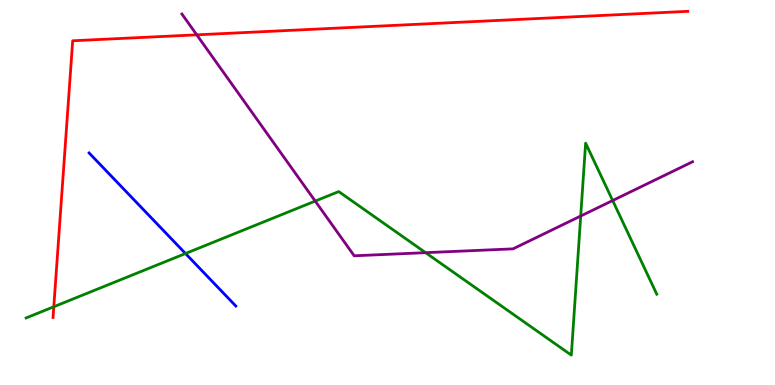[{'lines': ['blue', 'red'], 'intersections': []}, {'lines': ['green', 'red'], 'intersections': [{'x': 0.694, 'y': 2.03}]}, {'lines': ['purple', 'red'], 'intersections': [{'x': 2.54, 'y': 9.1}]}, {'lines': ['blue', 'green'], 'intersections': [{'x': 2.39, 'y': 3.42}]}, {'lines': ['blue', 'purple'], 'intersections': []}, {'lines': ['green', 'purple'], 'intersections': [{'x': 4.07, 'y': 4.78}, {'x': 5.49, 'y': 3.44}, {'x': 7.49, 'y': 4.39}, {'x': 7.91, 'y': 4.79}]}]